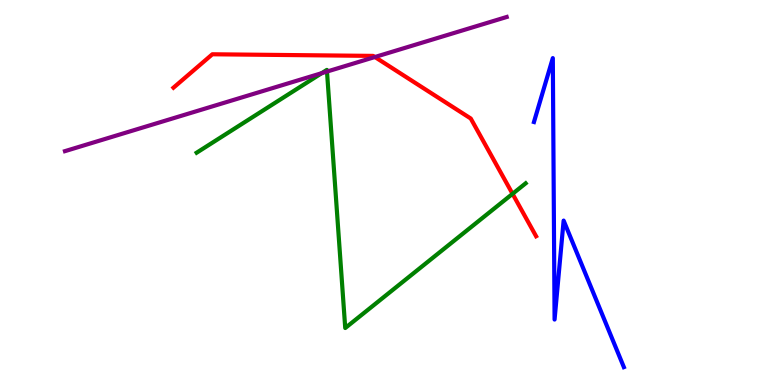[{'lines': ['blue', 'red'], 'intersections': []}, {'lines': ['green', 'red'], 'intersections': [{'x': 6.61, 'y': 4.97}]}, {'lines': ['purple', 'red'], 'intersections': [{'x': 4.84, 'y': 8.52}]}, {'lines': ['blue', 'green'], 'intersections': []}, {'lines': ['blue', 'purple'], 'intersections': []}, {'lines': ['green', 'purple'], 'intersections': [{'x': 4.15, 'y': 8.1}, {'x': 4.22, 'y': 8.14}]}]